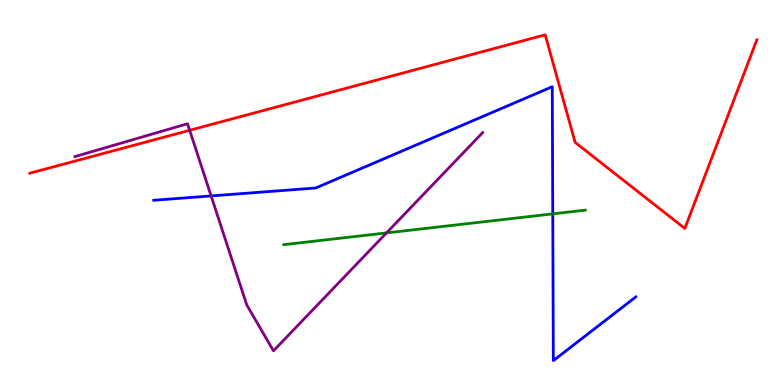[{'lines': ['blue', 'red'], 'intersections': []}, {'lines': ['green', 'red'], 'intersections': []}, {'lines': ['purple', 'red'], 'intersections': [{'x': 2.45, 'y': 6.62}]}, {'lines': ['blue', 'green'], 'intersections': [{'x': 7.13, 'y': 4.44}]}, {'lines': ['blue', 'purple'], 'intersections': [{'x': 2.72, 'y': 4.91}]}, {'lines': ['green', 'purple'], 'intersections': [{'x': 4.99, 'y': 3.95}]}]